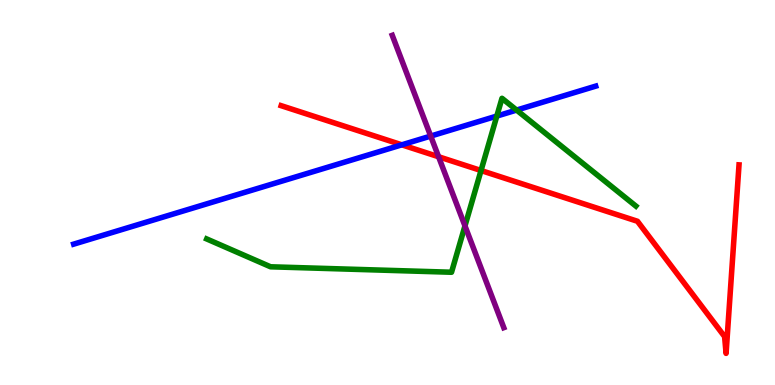[{'lines': ['blue', 'red'], 'intersections': [{'x': 5.18, 'y': 6.24}]}, {'lines': ['green', 'red'], 'intersections': [{'x': 6.21, 'y': 5.57}]}, {'lines': ['purple', 'red'], 'intersections': [{'x': 5.66, 'y': 5.93}]}, {'lines': ['blue', 'green'], 'intersections': [{'x': 6.41, 'y': 6.99}, {'x': 6.67, 'y': 7.14}]}, {'lines': ['blue', 'purple'], 'intersections': [{'x': 5.56, 'y': 6.47}]}, {'lines': ['green', 'purple'], 'intersections': [{'x': 6.0, 'y': 4.13}]}]